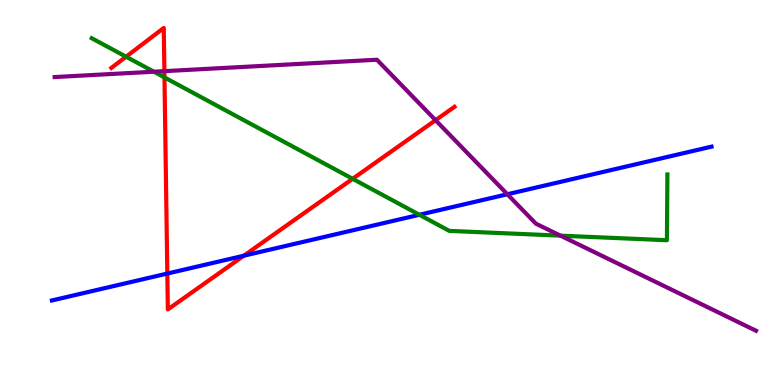[{'lines': ['blue', 'red'], 'intersections': [{'x': 2.16, 'y': 2.89}, {'x': 3.15, 'y': 3.36}]}, {'lines': ['green', 'red'], 'intersections': [{'x': 1.63, 'y': 8.53}, {'x': 2.12, 'y': 7.99}, {'x': 4.55, 'y': 5.36}]}, {'lines': ['purple', 'red'], 'intersections': [{'x': 2.12, 'y': 8.15}, {'x': 5.62, 'y': 6.88}]}, {'lines': ['blue', 'green'], 'intersections': [{'x': 5.41, 'y': 4.42}]}, {'lines': ['blue', 'purple'], 'intersections': [{'x': 6.55, 'y': 4.95}]}, {'lines': ['green', 'purple'], 'intersections': [{'x': 1.99, 'y': 8.14}, {'x': 7.23, 'y': 3.88}]}]